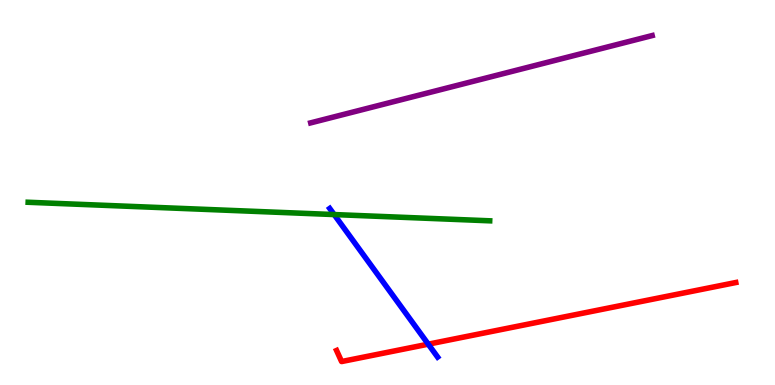[{'lines': ['blue', 'red'], 'intersections': [{'x': 5.53, 'y': 1.06}]}, {'lines': ['green', 'red'], 'intersections': []}, {'lines': ['purple', 'red'], 'intersections': []}, {'lines': ['blue', 'green'], 'intersections': [{'x': 4.31, 'y': 4.43}]}, {'lines': ['blue', 'purple'], 'intersections': []}, {'lines': ['green', 'purple'], 'intersections': []}]